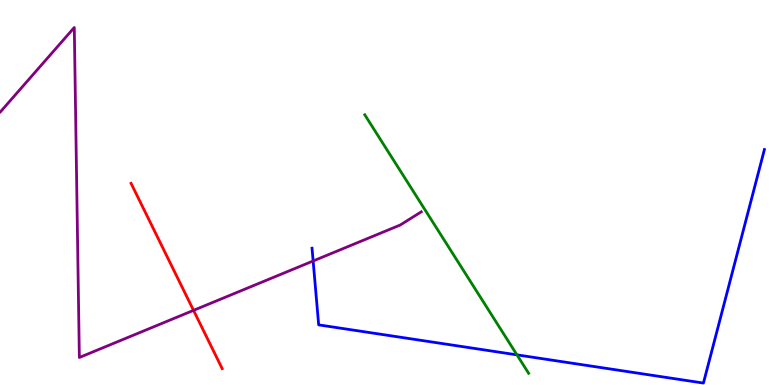[{'lines': ['blue', 'red'], 'intersections': []}, {'lines': ['green', 'red'], 'intersections': []}, {'lines': ['purple', 'red'], 'intersections': [{'x': 2.5, 'y': 1.94}]}, {'lines': ['blue', 'green'], 'intersections': [{'x': 6.67, 'y': 0.783}]}, {'lines': ['blue', 'purple'], 'intersections': [{'x': 4.04, 'y': 3.22}]}, {'lines': ['green', 'purple'], 'intersections': []}]